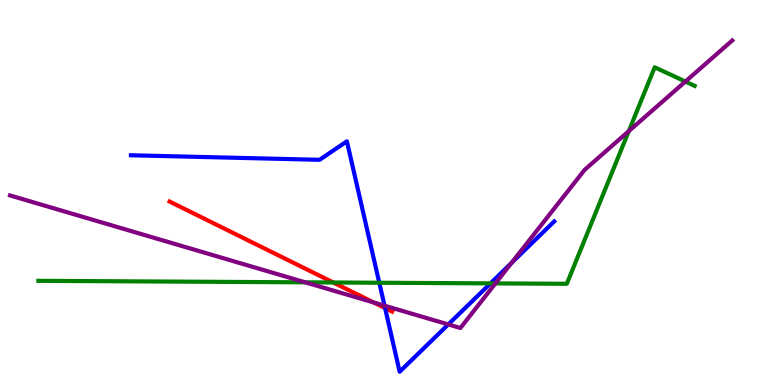[{'lines': ['blue', 'red'], 'intersections': [{'x': 4.97, 'y': 2.0}]}, {'lines': ['green', 'red'], 'intersections': [{'x': 4.3, 'y': 2.66}]}, {'lines': ['purple', 'red'], 'intersections': [{'x': 4.82, 'y': 2.14}]}, {'lines': ['blue', 'green'], 'intersections': [{'x': 4.89, 'y': 2.66}, {'x': 6.33, 'y': 2.64}]}, {'lines': ['blue', 'purple'], 'intersections': [{'x': 4.96, 'y': 2.06}, {'x': 5.78, 'y': 1.57}, {'x': 6.6, 'y': 3.17}]}, {'lines': ['green', 'purple'], 'intersections': [{'x': 3.94, 'y': 2.67}, {'x': 6.39, 'y': 2.64}, {'x': 8.11, 'y': 6.59}, {'x': 8.84, 'y': 7.88}]}]